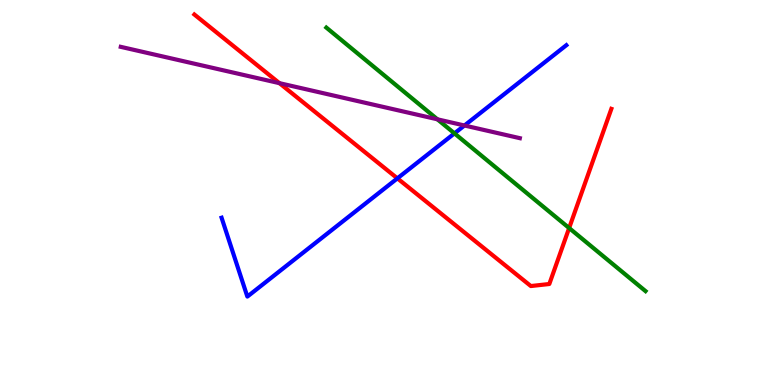[{'lines': ['blue', 'red'], 'intersections': [{'x': 5.13, 'y': 5.37}]}, {'lines': ['green', 'red'], 'intersections': [{'x': 7.34, 'y': 4.08}]}, {'lines': ['purple', 'red'], 'intersections': [{'x': 3.61, 'y': 7.84}]}, {'lines': ['blue', 'green'], 'intersections': [{'x': 5.86, 'y': 6.54}]}, {'lines': ['blue', 'purple'], 'intersections': [{'x': 5.99, 'y': 6.74}]}, {'lines': ['green', 'purple'], 'intersections': [{'x': 5.64, 'y': 6.9}]}]